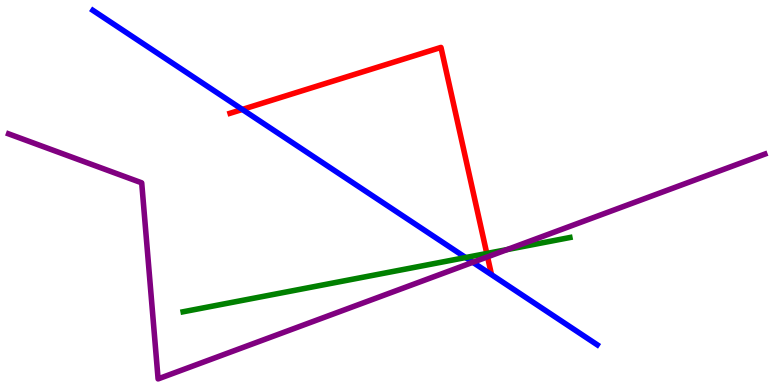[{'lines': ['blue', 'red'], 'intersections': [{'x': 3.13, 'y': 7.16}]}, {'lines': ['green', 'red'], 'intersections': [{'x': 6.28, 'y': 3.42}]}, {'lines': ['purple', 'red'], 'intersections': [{'x': 6.29, 'y': 3.33}]}, {'lines': ['blue', 'green'], 'intersections': [{'x': 6.01, 'y': 3.31}]}, {'lines': ['blue', 'purple'], 'intersections': [{'x': 6.1, 'y': 3.19}]}, {'lines': ['green', 'purple'], 'intersections': [{'x': 6.54, 'y': 3.52}]}]